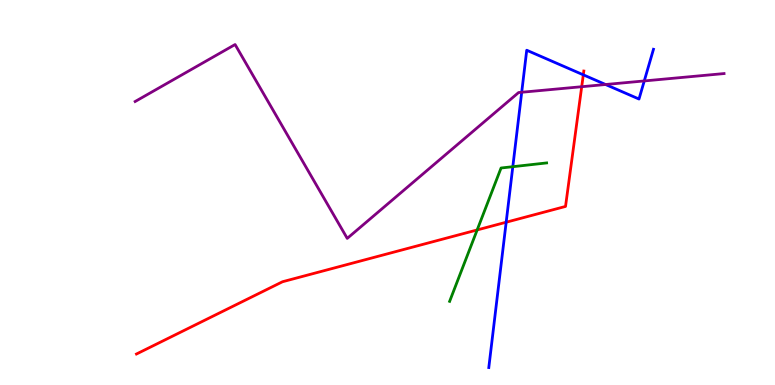[{'lines': ['blue', 'red'], 'intersections': [{'x': 6.53, 'y': 4.23}, {'x': 7.53, 'y': 8.06}]}, {'lines': ['green', 'red'], 'intersections': [{'x': 6.16, 'y': 4.03}]}, {'lines': ['purple', 'red'], 'intersections': [{'x': 7.51, 'y': 7.75}]}, {'lines': ['blue', 'green'], 'intersections': [{'x': 6.62, 'y': 5.67}]}, {'lines': ['blue', 'purple'], 'intersections': [{'x': 6.73, 'y': 7.6}, {'x': 7.81, 'y': 7.8}, {'x': 8.31, 'y': 7.9}]}, {'lines': ['green', 'purple'], 'intersections': []}]